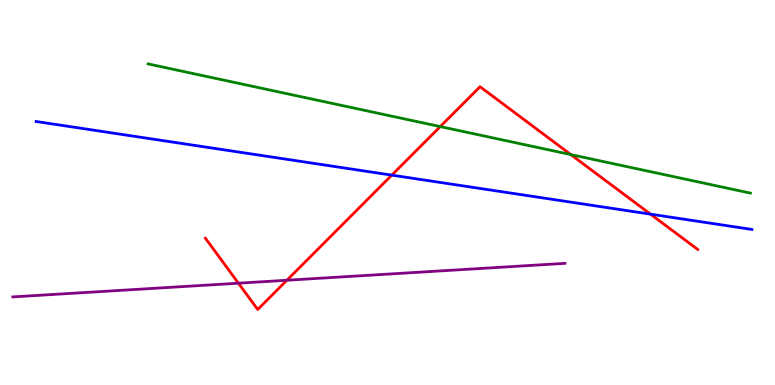[{'lines': ['blue', 'red'], 'intersections': [{'x': 5.06, 'y': 5.45}, {'x': 8.39, 'y': 4.44}]}, {'lines': ['green', 'red'], 'intersections': [{'x': 5.68, 'y': 6.71}, {'x': 7.37, 'y': 5.98}]}, {'lines': ['purple', 'red'], 'intersections': [{'x': 3.08, 'y': 2.64}, {'x': 3.7, 'y': 2.72}]}, {'lines': ['blue', 'green'], 'intersections': []}, {'lines': ['blue', 'purple'], 'intersections': []}, {'lines': ['green', 'purple'], 'intersections': []}]